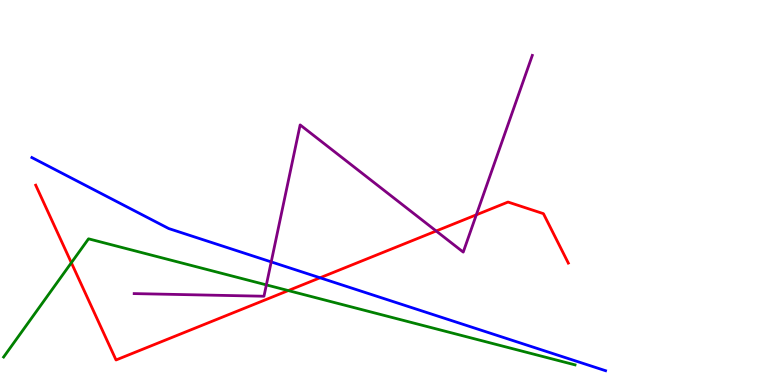[{'lines': ['blue', 'red'], 'intersections': [{'x': 4.13, 'y': 2.78}]}, {'lines': ['green', 'red'], 'intersections': [{'x': 0.921, 'y': 3.18}, {'x': 3.72, 'y': 2.45}]}, {'lines': ['purple', 'red'], 'intersections': [{'x': 5.63, 'y': 4.0}, {'x': 6.15, 'y': 4.42}]}, {'lines': ['blue', 'green'], 'intersections': []}, {'lines': ['blue', 'purple'], 'intersections': [{'x': 3.5, 'y': 3.2}]}, {'lines': ['green', 'purple'], 'intersections': [{'x': 3.44, 'y': 2.6}]}]